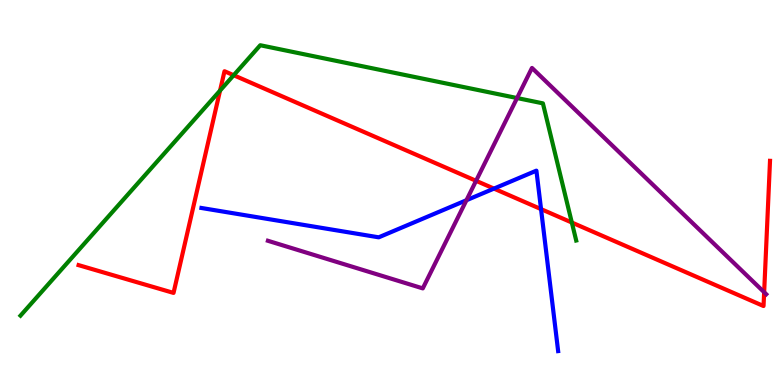[{'lines': ['blue', 'red'], 'intersections': [{'x': 6.37, 'y': 5.1}, {'x': 6.98, 'y': 4.57}]}, {'lines': ['green', 'red'], 'intersections': [{'x': 2.84, 'y': 7.65}, {'x': 3.02, 'y': 8.05}, {'x': 7.38, 'y': 4.22}]}, {'lines': ['purple', 'red'], 'intersections': [{'x': 6.14, 'y': 5.3}, {'x': 9.86, 'y': 2.41}]}, {'lines': ['blue', 'green'], 'intersections': []}, {'lines': ['blue', 'purple'], 'intersections': [{'x': 6.02, 'y': 4.8}]}, {'lines': ['green', 'purple'], 'intersections': [{'x': 6.67, 'y': 7.45}]}]